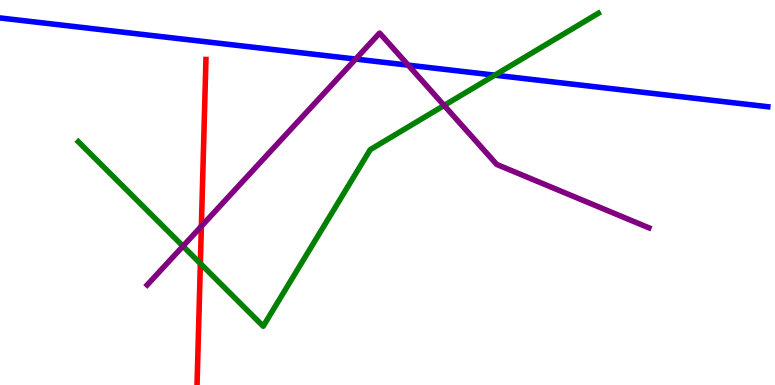[{'lines': ['blue', 'red'], 'intersections': []}, {'lines': ['green', 'red'], 'intersections': [{'x': 2.59, 'y': 3.16}]}, {'lines': ['purple', 'red'], 'intersections': [{'x': 2.6, 'y': 4.12}]}, {'lines': ['blue', 'green'], 'intersections': [{'x': 6.38, 'y': 8.05}]}, {'lines': ['blue', 'purple'], 'intersections': [{'x': 4.59, 'y': 8.47}, {'x': 5.27, 'y': 8.31}]}, {'lines': ['green', 'purple'], 'intersections': [{'x': 2.36, 'y': 3.61}, {'x': 5.73, 'y': 7.26}]}]